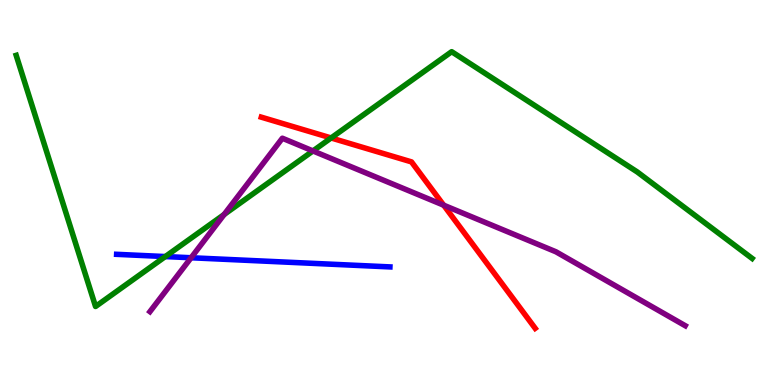[{'lines': ['blue', 'red'], 'intersections': []}, {'lines': ['green', 'red'], 'intersections': [{'x': 4.27, 'y': 6.42}]}, {'lines': ['purple', 'red'], 'intersections': [{'x': 5.72, 'y': 4.67}]}, {'lines': ['blue', 'green'], 'intersections': [{'x': 2.13, 'y': 3.34}]}, {'lines': ['blue', 'purple'], 'intersections': [{'x': 2.47, 'y': 3.31}]}, {'lines': ['green', 'purple'], 'intersections': [{'x': 2.89, 'y': 4.43}, {'x': 4.04, 'y': 6.08}]}]